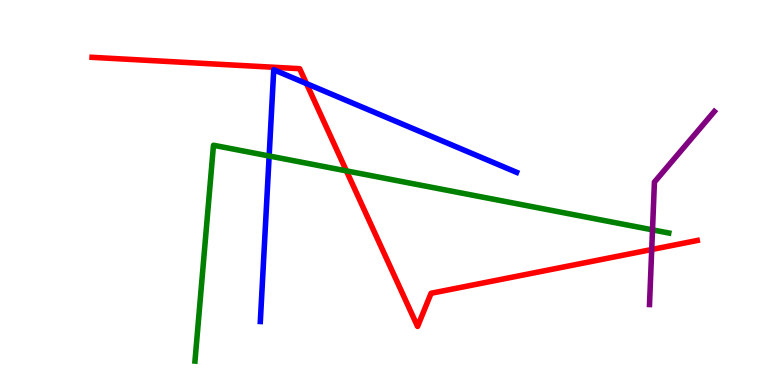[{'lines': ['blue', 'red'], 'intersections': [{'x': 3.95, 'y': 7.83}]}, {'lines': ['green', 'red'], 'intersections': [{'x': 4.47, 'y': 5.56}]}, {'lines': ['purple', 'red'], 'intersections': [{'x': 8.41, 'y': 3.52}]}, {'lines': ['blue', 'green'], 'intersections': [{'x': 3.47, 'y': 5.95}]}, {'lines': ['blue', 'purple'], 'intersections': []}, {'lines': ['green', 'purple'], 'intersections': [{'x': 8.42, 'y': 4.03}]}]